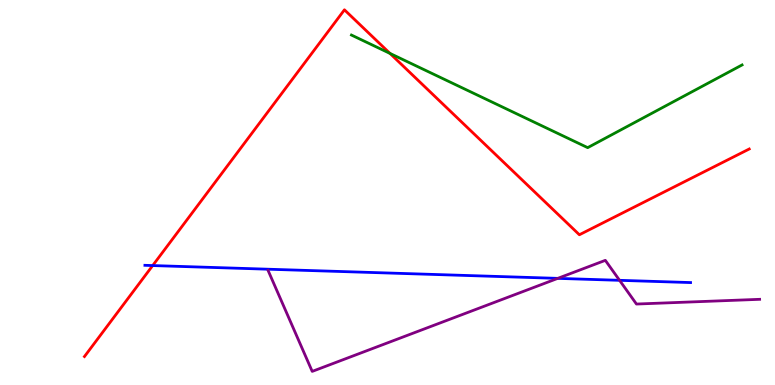[{'lines': ['blue', 'red'], 'intersections': [{'x': 1.97, 'y': 3.1}]}, {'lines': ['green', 'red'], 'intersections': [{'x': 5.03, 'y': 8.61}]}, {'lines': ['purple', 'red'], 'intersections': []}, {'lines': ['blue', 'green'], 'intersections': []}, {'lines': ['blue', 'purple'], 'intersections': [{'x': 7.2, 'y': 2.77}, {'x': 7.99, 'y': 2.72}]}, {'lines': ['green', 'purple'], 'intersections': []}]